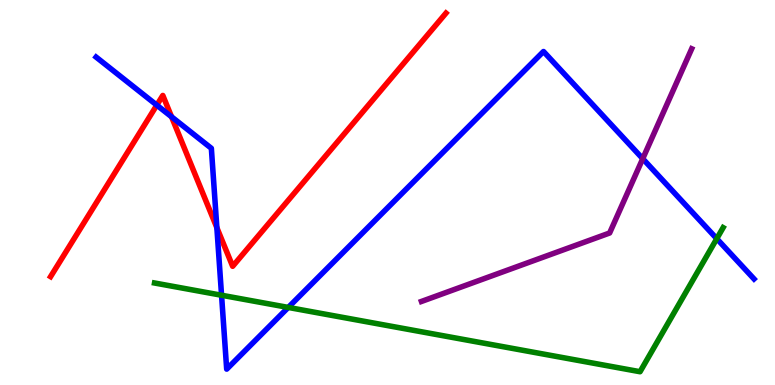[{'lines': ['blue', 'red'], 'intersections': [{'x': 2.02, 'y': 7.27}, {'x': 2.21, 'y': 6.97}, {'x': 2.8, 'y': 4.09}]}, {'lines': ['green', 'red'], 'intersections': []}, {'lines': ['purple', 'red'], 'intersections': []}, {'lines': ['blue', 'green'], 'intersections': [{'x': 2.86, 'y': 2.33}, {'x': 3.72, 'y': 2.01}, {'x': 9.25, 'y': 3.8}]}, {'lines': ['blue', 'purple'], 'intersections': [{'x': 8.29, 'y': 5.88}]}, {'lines': ['green', 'purple'], 'intersections': []}]